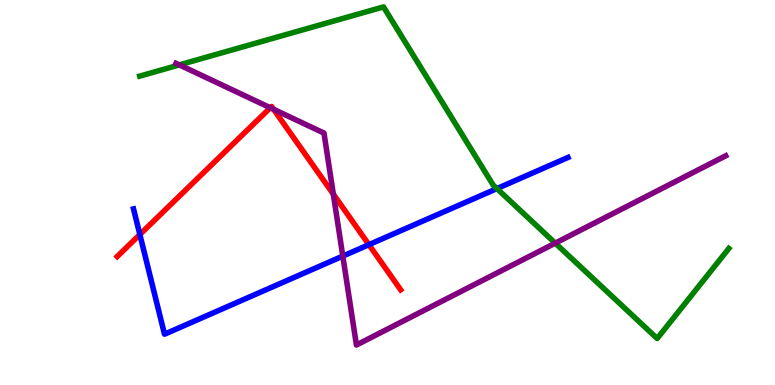[{'lines': ['blue', 'red'], 'intersections': [{'x': 1.8, 'y': 3.91}, {'x': 4.76, 'y': 3.64}]}, {'lines': ['green', 'red'], 'intersections': []}, {'lines': ['purple', 'red'], 'intersections': [{'x': 3.49, 'y': 7.2}, {'x': 3.53, 'y': 7.16}, {'x': 4.3, 'y': 4.96}]}, {'lines': ['blue', 'green'], 'intersections': [{'x': 6.41, 'y': 5.1}]}, {'lines': ['blue', 'purple'], 'intersections': [{'x': 4.42, 'y': 3.35}]}, {'lines': ['green', 'purple'], 'intersections': [{'x': 2.31, 'y': 8.31}, {'x': 7.16, 'y': 3.68}]}]